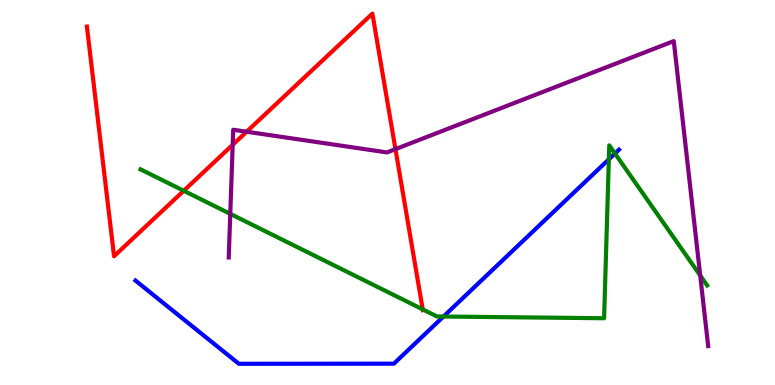[{'lines': ['blue', 'red'], 'intersections': []}, {'lines': ['green', 'red'], 'intersections': [{'x': 2.37, 'y': 5.04}, {'x': 5.45, 'y': 1.96}]}, {'lines': ['purple', 'red'], 'intersections': [{'x': 3.0, 'y': 6.24}, {'x': 3.18, 'y': 6.58}, {'x': 5.1, 'y': 6.13}]}, {'lines': ['blue', 'green'], 'intersections': [{'x': 5.72, 'y': 1.78}, {'x': 7.86, 'y': 5.86}, {'x': 7.94, 'y': 6.01}]}, {'lines': ['blue', 'purple'], 'intersections': []}, {'lines': ['green', 'purple'], 'intersections': [{'x': 2.97, 'y': 4.45}, {'x': 9.03, 'y': 2.85}]}]